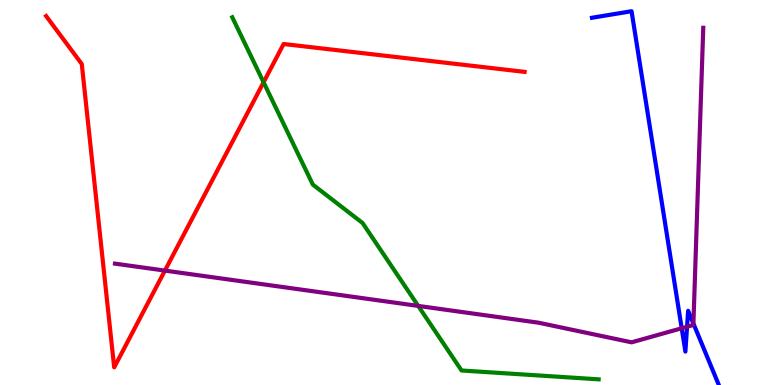[{'lines': ['blue', 'red'], 'intersections': []}, {'lines': ['green', 'red'], 'intersections': [{'x': 3.4, 'y': 7.86}]}, {'lines': ['purple', 'red'], 'intersections': [{'x': 2.13, 'y': 2.97}]}, {'lines': ['blue', 'green'], 'intersections': []}, {'lines': ['blue', 'purple'], 'intersections': [{'x': 8.8, 'y': 1.47}, {'x': 8.87, 'y': 1.51}, {'x': 8.95, 'y': 1.6}]}, {'lines': ['green', 'purple'], 'intersections': [{'x': 5.4, 'y': 2.05}]}]